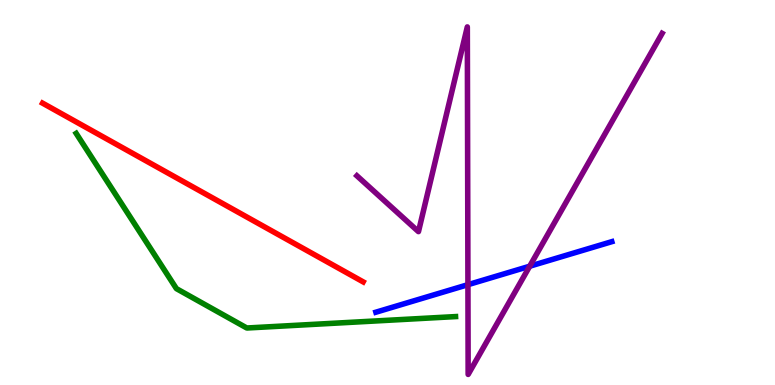[{'lines': ['blue', 'red'], 'intersections': []}, {'lines': ['green', 'red'], 'intersections': []}, {'lines': ['purple', 'red'], 'intersections': []}, {'lines': ['blue', 'green'], 'intersections': []}, {'lines': ['blue', 'purple'], 'intersections': [{'x': 6.04, 'y': 2.61}, {'x': 6.83, 'y': 3.09}]}, {'lines': ['green', 'purple'], 'intersections': []}]